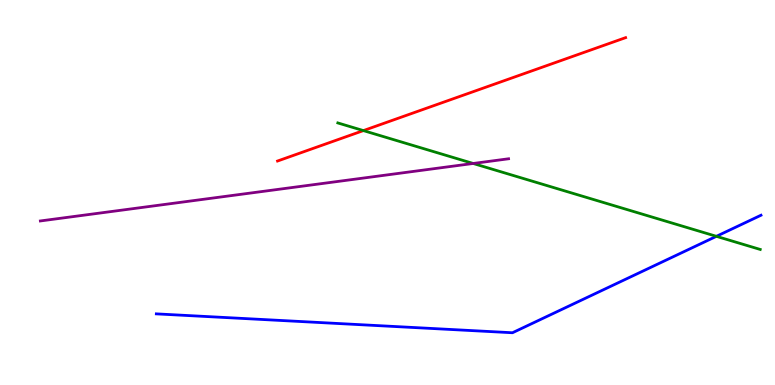[{'lines': ['blue', 'red'], 'intersections': []}, {'lines': ['green', 'red'], 'intersections': [{'x': 4.69, 'y': 6.61}]}, {'lines': ['purple', 'red'], 'intersections': []}, {'lines': ['blue', 'green'], 'intersections': [{'x': 9.24, 'y': 3.86}]}, {'lines': ['blue', 'purple'], 'intersections': []}, {'lines': ['green', 'purple'], 'intersections': [{'x': 6.11, 'y': 5.75}]}]